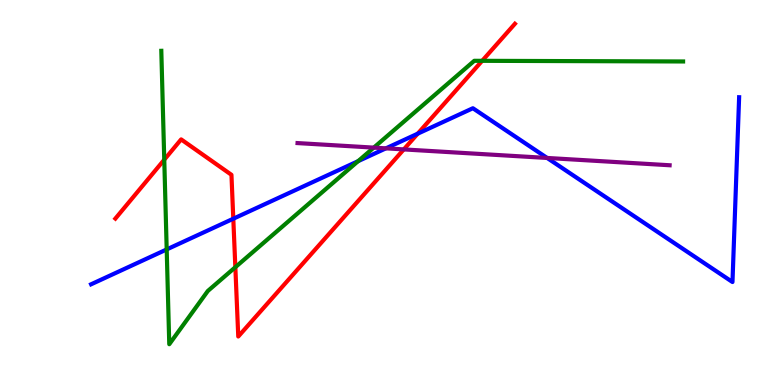[{'lines': ['blue', 'red'], 'intersections': [{'x': 3.01, 'y': 4.32}, {'x': 5.39, 'y': 6.53}]}, {'lines': ['green', 'red'], 'intersections': [{'x': 2.12, 'y': 5.85}, {'x': 3.04, 'y': 3.06}, {'x': 6.22, 'y': 8.42}]}, {'lines': ['purple', 'red'], 'intersections': [{'x': 5.21, 'y': 6.12}]}, {'lines': ['blue', 'green'], 'intersections': [{'x': 2.15, 'y': 3.52}, {'x': 4.62, 'y': 5.81}]}, {'lines': ['blue', 'purple'], 'intersections': [{'x': 4.98, 'y': 6.15}, {'x': 7.06, 'y': 5.9}]}, {'lines': ['green', 'purple'], 'intersections': [{'x': 4.82, 'y': 6.17}]}]